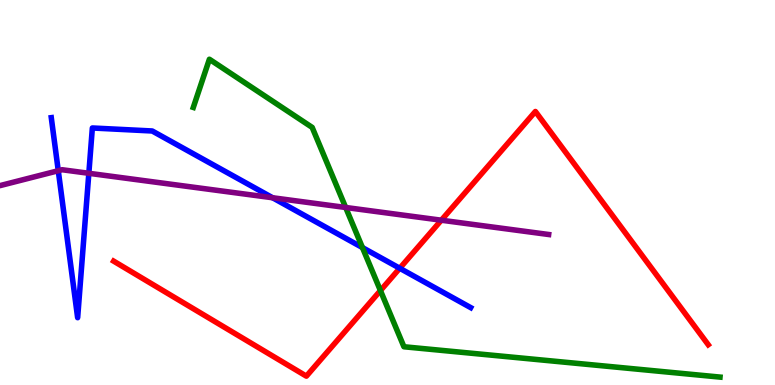[{'lines': ['blue', 'red'], 'intersections': [{'x': 5.16, 'y': 3.03}]}, {'lines': ['green', 'red'], 'intersections': [{'x': 4.91, 'y': 2.45}]}, {'lines': ['purple', 'red'], 'intersections': [{'x': 5.69, 'y': 4.28}]}, {'lines': ['blue', 'green'], 'intersections': [{'x': 4.68, 'y': 3.57}]}, {'lines': ['blue', 'purple'], 'intersections': [{'x': 0.752, 'y': 5.57}, {'x': 1.15, 'y': 5.5}, {'x': 3.52, 'y': 4.86}]}, {'lines': ['green', 'purple'], 'intersections': [{'x': 4.46, 'y': 4.61}]}]